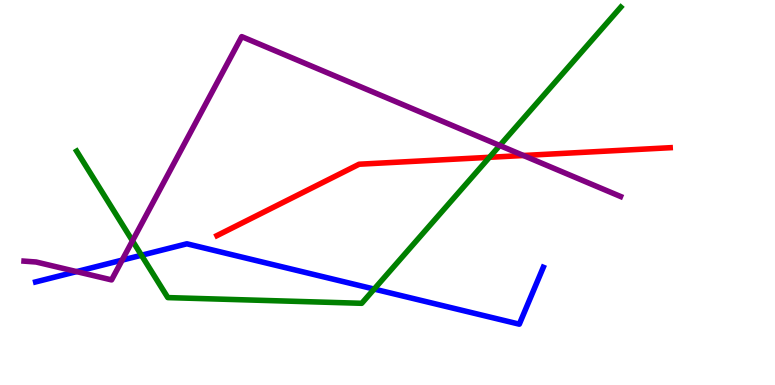[{'lines': ['blue', 'red'], 'intersections': []}, {'lines': ['green', 'red'], 'intersections': [{'x': 6.32, 'y': 5.91}]}, {'lines': ['purple', 'red'], 'intersections': [{'x': 6.75, 'y': 5.96}]}, {'lines': ['blue', 'green'], 'intersections': [{'x': 1.83, 'y': 3.37}, {'x': 4.83, 'y': 2.49}]}, {'lines': ['blue', 'purple'], 'intersections': [{'x': 0.988, 'y': 2.95}, {'x': 1.58, 'y': 3.24}]}, {'lines': ['green', 'purple'], 'intersections': [{'x': 1.71, 'y': 3.74}, {'x': 6.45, 'y': 6.22}]}]